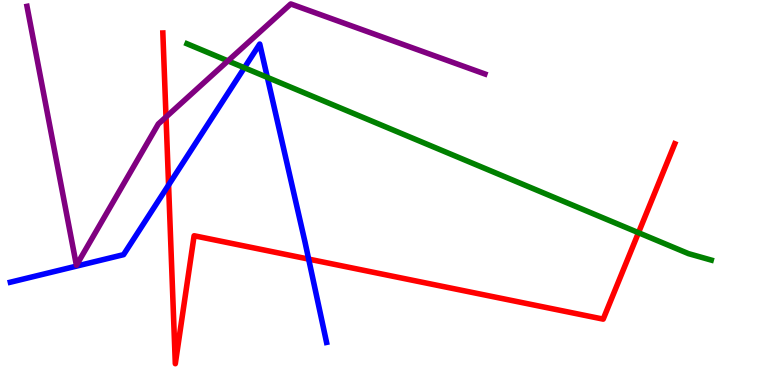[{'lines': ['blue', 'red'], 'intersections': [{'x': 2.18, 'y': 5.19}, {'x': 3.98, 'y': 3.27}]}, {'lines': ['green', 'red'], 'intersections': [{'x': 8.24, 'y': 3.96}]}, {'lines': ['purple', 'red'], 'intersections': [{'x': 2.14, 'y': 6.96}]}, {'lines': ['blue', 'green'], 'intersections': [{'x': 3.15, 'y': 8.24}, {'x': 3.45, 'y': 7.99}]}, {'lines': ['blue', 'purple'], 'intersections': []}, {'lines': ['green', 'purple'], 'intersections': [{'x': 2.94, 'y': 8.42}]}]